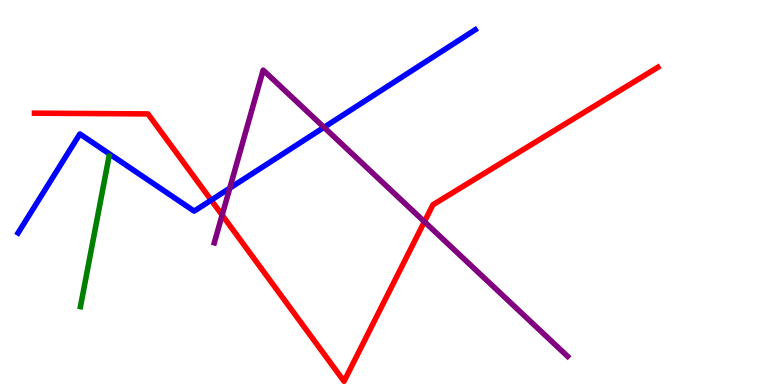[{'lines': ['blue', 'red'], 'intersections': [{'x': 2.72, 'y': 4.8}]}, {'lines': ['green', 'red'], 'intersections': []}, {'lines': ['purple', 'red'], 'intersections': [{'x': 2.87, 'y': 4.41}, {'x': 5.48, 'y': 4.24}]}, {'lines': ['blue', 'green'], 'intersections': []}, {'lines': ['blue', 'purple'], 'intersections': [{'x': 2.96, 'y': 5.11}, {'x': 4.18, 'y': 6.69}]}, {'lines': ['green', 'purple'], 'intersections': []}]